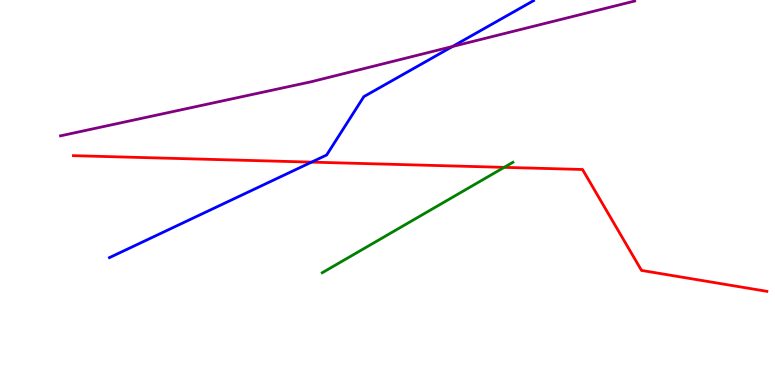[{'lines': ['blue', 'red'], 'intersections': [{'x': 4.02, 'y': 5.79}]}, {'lines': ['green', 'red'], 'intersections': [{'x': 6.51, 'y': 5.65}]}, {'lines': ['purple', 'red'], 'intersections': []}, {'lines': ['blue', 'green'], 'intersections': []}, {'lines': ['blue', 'purple'], 'intersections': [{'x': 5.84, 'y': 8.79}]}, {'lines': ['green', 'purple'], 'intersections': []}]